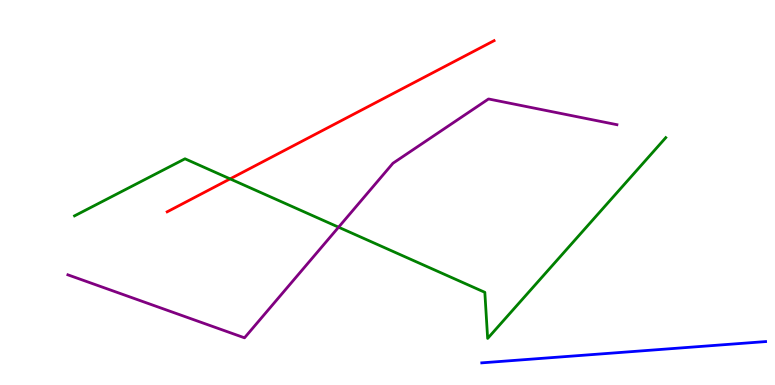[{'lines': ['blue', 'red'], 'intersections': []}, {'lines': ['green', 'red'], 'intersections': [{'x': 2.97, 'y': 5.35}]}, {'lines': ['purple', 'red'], 'intersections': []}, {'lines': ['blue', 'green'], 'intersections': []}, {'lines': ['blue', 'purple'], 'intersections': []}, {'lines': ['green', 'purple'], 'intersections': [{'x': 4.37, 'y': 4.1}]}]